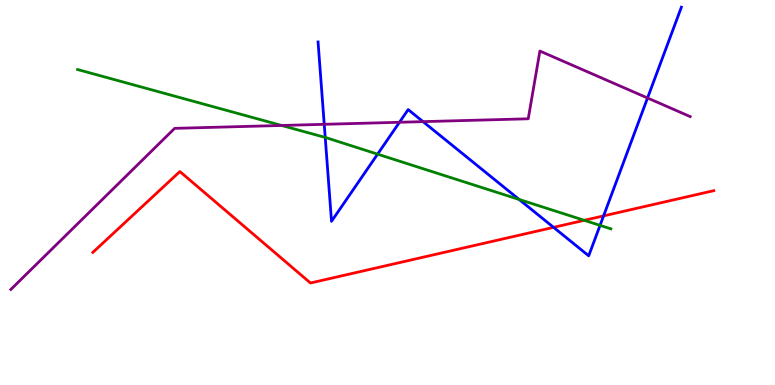[{'lines': ['blue', 'red'], 'intersections': [{'x': 7.14, 'y': 4.1}, {'x': 7.79, 'y': 4.39}]}, {'lines': ['green', 'red'], 'intersections': [{'x': 7.54, 'y': 4.28}]}, {'lines': ['purple', 'red'], 'intersections': []}, {'lines': ['blue', 'green'], 'intersections': [{'x': 4.2, 'y': 6.43}, {'x': 4.87, 'y': 6.0}, {'x': 6.7, 'y': 4.82}, {'x': 7.74, 'y': 4.15}]}, {'lines': ['blue', 'purple'], 'intersections': [{'x': 4.18, 'y': 6.77}, {'x': 5.15, 'y': 6.82}, {'x': 5.46, 'y': 6.84}, {'x': 8.36, 'y': 7.45}]}, {'lines': ['green', 'purple'], 'intersections': [{'x': 3.63, 'y': 6.74}]}]